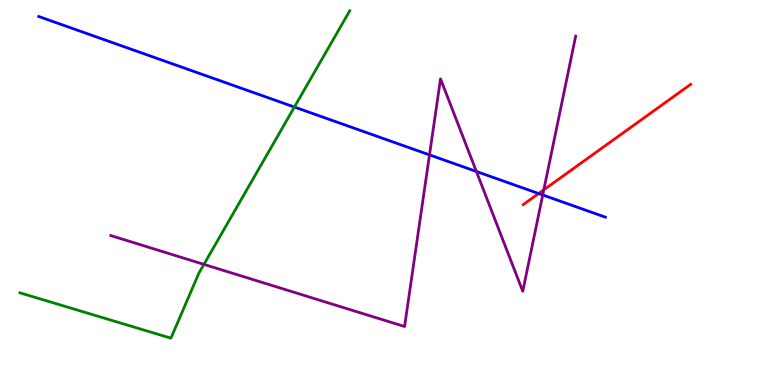[{'lines': ['blue', 'red'], 'intersections': [{'x': 6.95, 'y': 4.97}]}, {'lines': ['green', 'red'], 'intersections': []}, {'lines': ['purple', 'red'], 'intersections': [{'x': 7.02, 'y': 5.07}]}, {'lines': ['blue', 'green'], 'intersections': [{'x': 3.8, 'y': 7.22}]}, {'lines': ['blue', 'purple'], 'intersections': [{'x': 5.54, 'y': 5.98}, {'x': 6.15, 'y': 5.55}, {'x': 7.0, 'y': 4.94}]}, {'lines': ['green', 'purple'], 'intersections': [{'x': 2.63, 'y': 3.13}]}]